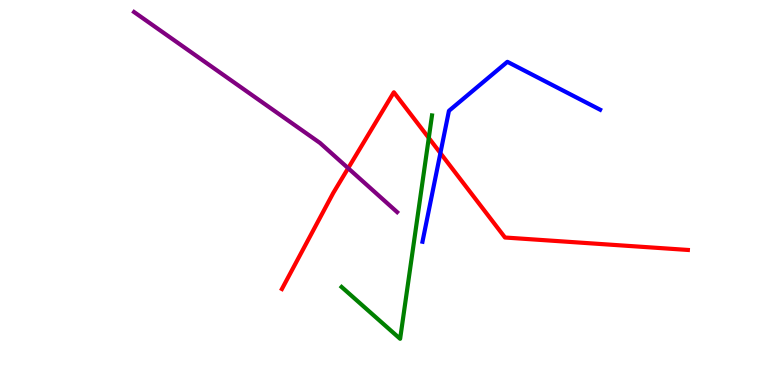[{'lines': ['blue', 'red'], 'intersections': [{'x': 5.68, 'y': 6.02}]}, {'lines': ['green', 'red'], 'intersections': [{'x': 5.53, 'y': 6.42}]}, {'lines': ['purple', 'red'], 'intersections': [{'x': 4.49, 'y': 5.63}]}, {'lines': ['blue', 'green'], 'intersections': []}, {'lines': ['blue', 'purple'], 'intersections': []}, {'lines': ['green', 'purple'], 'intersections': []}]